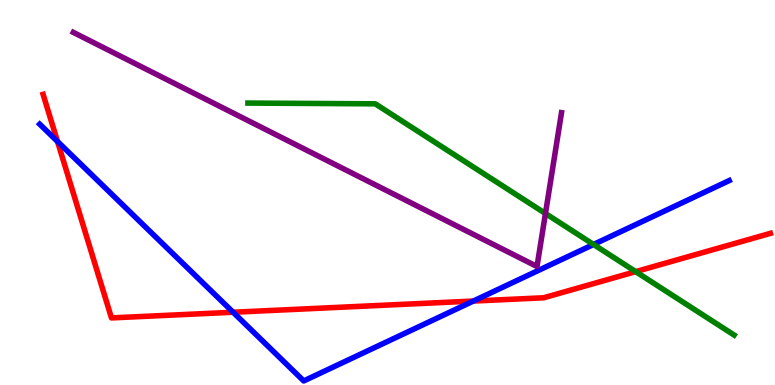[{'lines': ['blue', 'red'], 'intersections': [{'x': 0.742, 'y': 6.32}, {'x': 3.01, 'y': 1.89}, {'x': 6.11, 'y': 2.18}]}, {'lines': ['green', 'red'], 'intersections': [{'x': 8.2, 'y': 2.94}]}, {'lines': ['purple', 'red'], 'intersections': []}, {'lines': ['blue', 'green'], 'intersections': [{'x': 7.66, 'y': 3.65}]}, {'lines': ['blue', 'purple'], 'intersections': []}, {'lines': ['green', 'purple'], 'intersections': [{'x': 7.04, 'y': 4.45}]}]